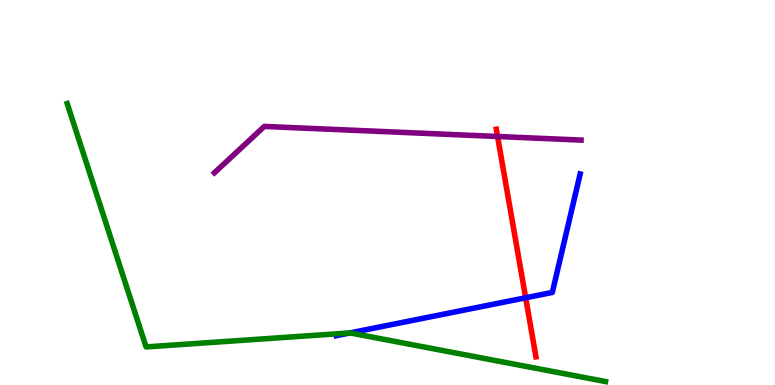[{'lines': ['blue', 'red'], 'intersections': [{'x': 6.78, 'y': 2.27}]}, {'lines': ['green', 'red'], 'intersections': []}, {'lines': ['purple', 'red'], 'intersections': [{'x': 6.42, 'y': 6.45}]}, {'lines': ['blue', 'green'], 'intersections': [{'x': 4.52, 'y': 1.35}]}, {'lines': ['blue', 'purple'], 'intersections': []}, {'lines': ['green', 'purple'], 'intersections': []}]